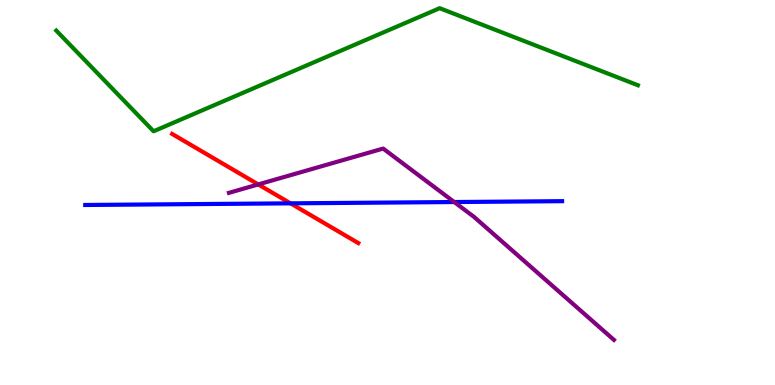[{'lines': ['blue', 'red'], 'intersections': [{'x': 3.75, 'y': 4.72}]}, {'lines': ['green', 'red'], 'intersections': []}, {'lines': ['purple', 'red'], 'intersections': [{'x': 3.33, 'y': 5.21}]}, {'lines': ['blue', 'green'], 'intersections': []}, {'lines': ['blue', 'purple'], 'intersections': [{'x': 5.86, 'y': 4.75}]}, {'lines': ['green', 'purple'], 'intersections': []}]